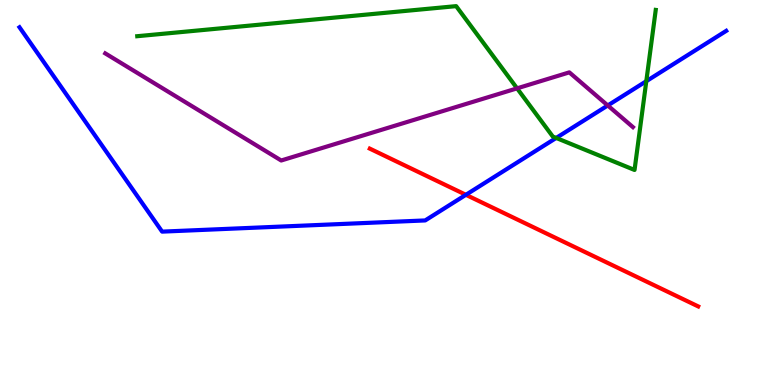[{'lines': ['blue', 'red'], 'intersections': [{'x': 6.01, 'y': 4.94}]}, {'lines': ['green', 'red'], 'intersections': []}, {'lines': ['purple', 'red'], 'intersections': []}, {'lines': ['blue', 'green'], 'intersections': [{'x': 7.18, 'y': 6.42}, {'x': 8.34, 'y': 7.89}]}, {'lines': ['blue', 'purple'], 'intersections': [{'x': 7.84, 'y': 7.26}]}, {'lines': ['green', 'purple'], 'intersections': [{'x': 6.67, 'y': 7.71}]}]